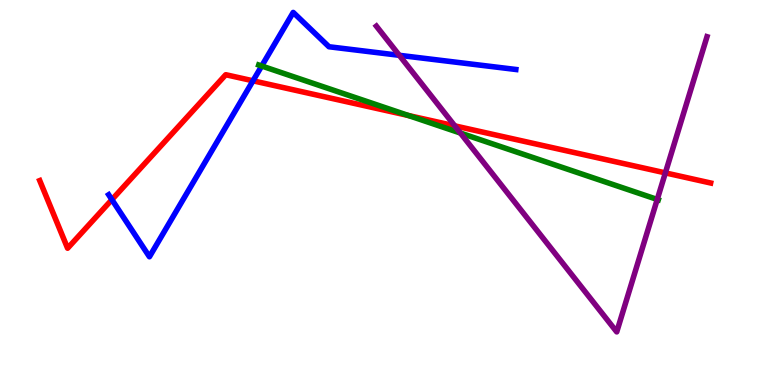[{'lines': ['blue', 'red'], 'intersections': [{'x': 1.44, 'y': 4.81}, {'x': 3.26, 'y': 7.9}]}, {'lines': ['green', 'red'], 'intersections': [{'x': 5.27, 'y': 7.0}]}, {'lines': ['purple', 'red'], 'intersections': [{'x': 5.87, 'y': 6.73}, {'x': 8.59, 'y': 5.51}]}, {'lines': ['blue', 'green'], 'intersections': [{'x': 3.38, 'y': 8.29}]}, {'lines': ['blue', 'purple'], 'intersections': [{'x': 5.15, 'y': 8.56}]}, {'lines': ['green', 'purple'], 'intersections': [{'x': 5.94, 'y': 6.54}, {'x': 8.48, 'y': 4.82}]}]